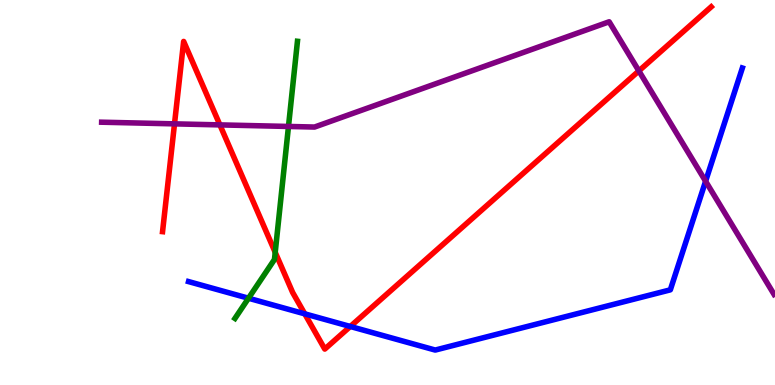[{'lines': ['blue', 'red'], 'intersections': [{'x': 3.93, 'y': 1.85}, {'x': 4.52, 'y': 1.52}]}, {'lines': ['green', 'red'], 'intersections': [{'x': 3.55, 'y': 3.45}]}, {'lines': ['purple', 'red'], 'intersections': [{'x': 2.25, 'y': 6.78}, {'x': 2.84, 'y': 6.76}, {'x': 8.24, 'y': 8.16}]}, {'lines': ['blue', 'green'], 'intersections': [{'x': 3.21, 'y': 2.25}]}, {'lines': ['blue', 'purple'], 'intersections': [{'x': 9.1, 'y': 5.29}]}, {'lines': ['green', 'purple'], 'intersections': [{'x': 3.72, 'y': 6.72}]}]